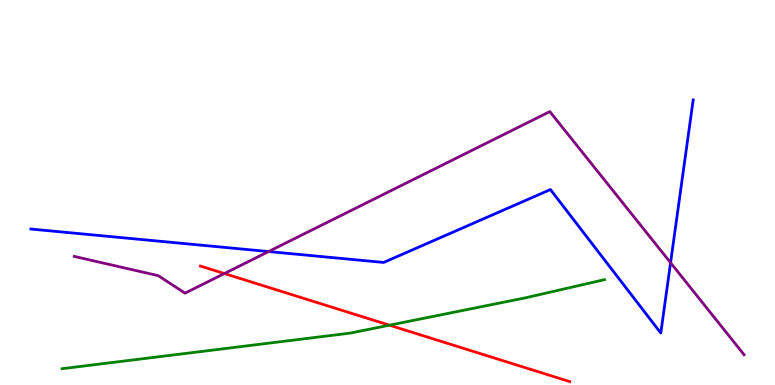[{'lines': ['blue', 'red'], 'intersections': []}, {'lines': ['green', 'red'], 'intersections': [{'x': 5.03, 'y': 1.55}]}, {'lines': ['purple', 'red'], 'intersections': [{'x': 2.9, 'y': 2.89}]}, {'lines': ['blue', 'green'], 'intersections': []}, {'lines': ['blue', 'purple'], 'intersections': [{'x': 3.47, 'y': 3.47}, {'x': 8.65, 'y': 3.18}]}, {'lines': ['green', 'purple'], 'intersections': []}]